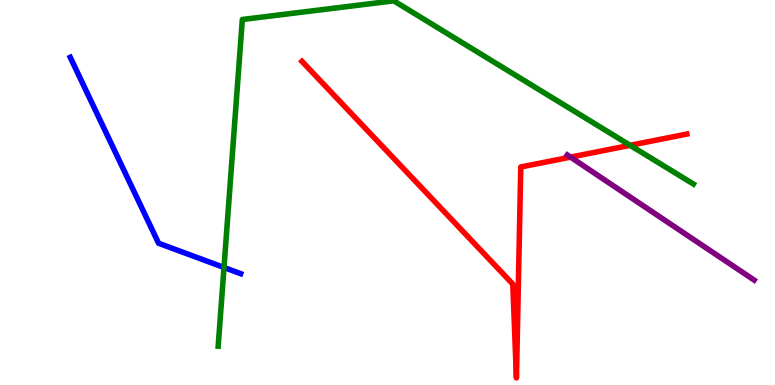[{'lines': ['blue', 'red'], 'intersections': []}, {'lines': ['green', 'red'], 'intersections': [{'x': 8.13, 'y': 6.23}]}, {'lines': ['purple', 'red'], 'intersections': [{'x': 7.36, 'y': 5.92}]}, {'lines': ['blue', 'green'], 'intersections': [{'x': 2.89, 'y': 3.05}]}, {'lines': ['blue', 'purple'], 'intersections': []}, {'lines': ['green', 'purple'], 'intersections': []}]